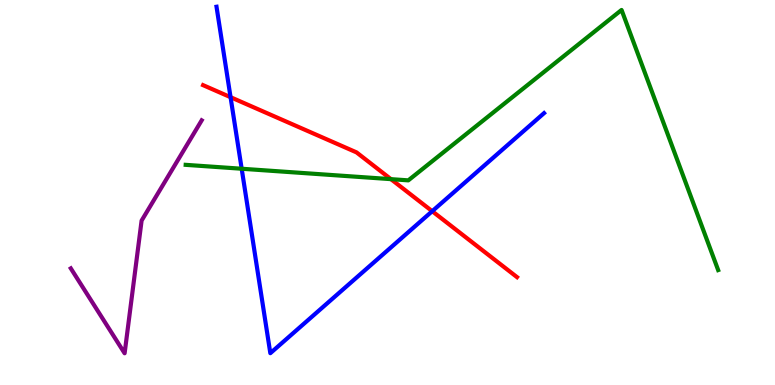[{'lines': ['blue', 'red'], 'intersections': [{'x': 2.98, 'y': 7.48}, {'x': 5.58, 'y': 4.51}]}, {'lines': ['green', 'red'], 'intersections': [{'x': 5.04, 'y': 5.35}]}, {'lines': ['purple', 'red'], 'intersections': []}, {'lines': ['blue', 'green'], 'intersections': [{'x': 3.12, 'y': 5.62}]}, {'lines': ['blue', 'purple'], 'intersections': []}, {'lines': ['green', 'purple'], 'intersections': []}]